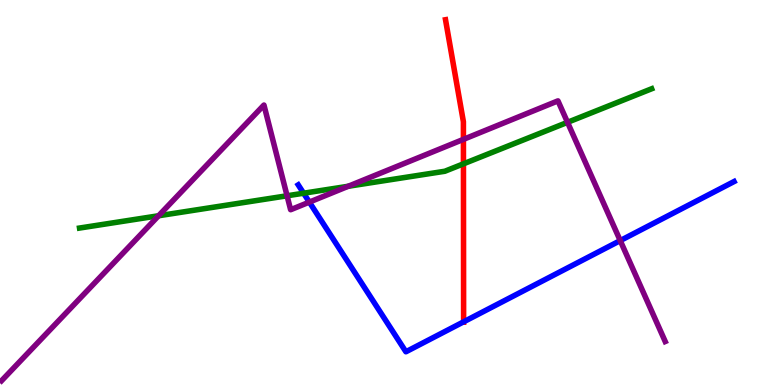[{'lines': ['blue', 'red'], 'intersections': [{'x': 5.98, 'y': 1.64}]}, {'lines': ['green', 'red'], 'intersections': [{'x': 5.98, 'y': 5.74}]}, {'lines': ['purple', 'red'], 'intersections': [{'x': 5.98, 'y': 6.38}]}, {'lines': ['blue', 'green'], 'intersections': [{'x': 3.92, 'y': 4.98}]}, {'lines': ['blue', 'purple'], 'intersections': [{'x': 3.99, 'y': 4.75}, {'x': 8.0, 'y': 3.75}]}, {'lines': ['green', 'purple'], 'intersections': [{'x': 2.05, 'y': 4.4}, {'x': 3.7, 'y': 4.91}, {'x': 4.49, 'y': 5.16}, {'x': 7.32, 'y': 6.82}]}]